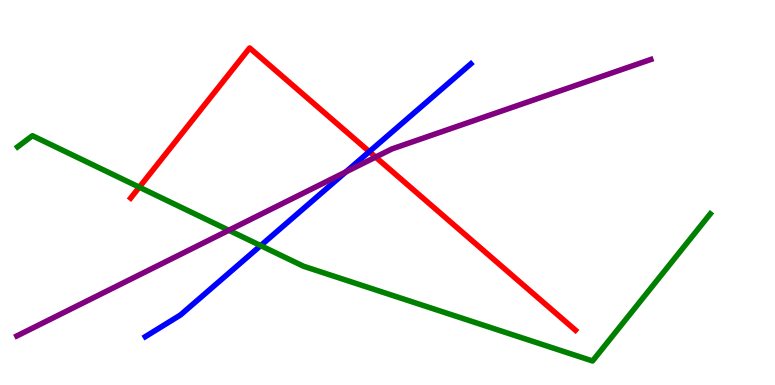[{'lines': ['blue', 'red'], 'intersections': [{'x': 4.77, 'y': 6.06}]}, {'lines': ['green', 'red'], 'intersections': [{'x': 1.8, 'y': 5.14}]}, {'lines': ['purple', 'red'], 'intersections': [{'x': 4.85, 'y': 5.92}]}, {'lines': ['blue', 'green'], 'intersections': [{'x': 3.36, 'y': 3.62}]}, {'lines': ['blue', 'purple'], 'intersections': [{'x': 4.46, 'y': 5.54}]}, {'lines': ['green', 'purple'], 'intersections': [{'x': 2.95, 'y': 4.02}]}]